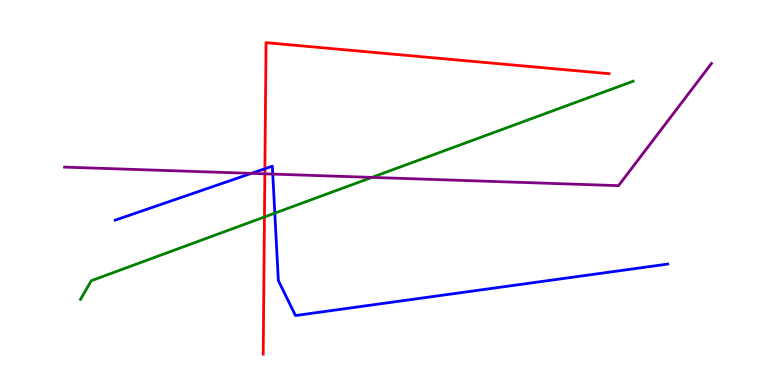[{'lines': ['blue', 'red'], 'intersections': [{'x': 3.42, 'y': 5.62}]}, {'lines': ['green', 'red'], 'intersections': [{'x': 3.41, 'y': 4.36}]}, {'lines': ['purple', 'red'], 'intersections': [{'x': 3.42, 'y': 5.49}]}, {'lines': ['blue', 'green'], 'intersections': [{'x': 3.55, 'y': 4.46}]}, {'lines': ['blue', 'purple'], 'intersections': [{'x': 3.24, 'y': 5.5}, {'x': 3.52, 'y': 5.48}]}, {'lines': ['green', 'purple'], 'intersections': [{'x': 4.8, 'y': 5.39}]}]